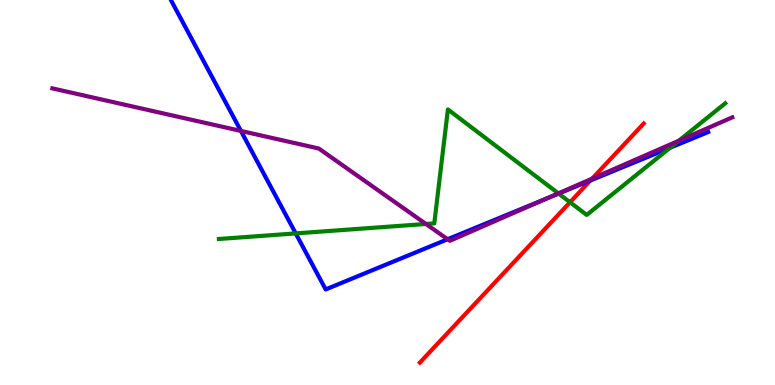[{'lines': ['blue', 'red'], 'intersections': [{'x': 7.62, 'y': 5.31}]}, {'lines': ['green', 'red'], 'intersections': [{'x': 7.36, 'y': 4.75}]}, {'lines': ['purple', 'red'], 'intersections': [{'x': 7.64, 'y': 5.36}]}, {'lines': ['blue', 'green'], 'intersections': [{'x': 3.82, 'y': 3.94}, {'x': 7.21, 'y': 4.97}, {'x': 8.65, 'y': 6.16}]}, {'lines': ['blue', 'purple'], 'intersections': [{'x': 3.11, 'y': 6.6}, {'x': 5.78, 'y': 3.79}, {'x': 7.05, 'y': 4.84}]}, {'lines': ['green', 'purple'], 'intersections': [{'x': 5.5, 'y': 4.18}, {'x': 7.2, 'y': 4.98}, {'x': 8.76, 'y': 6.34}]}]